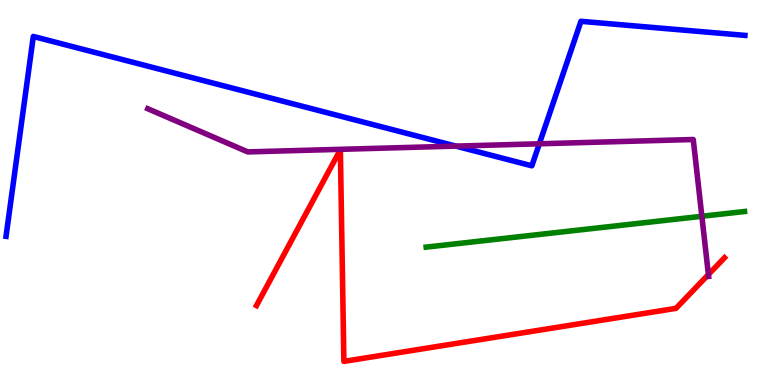[{'lines': ['blue', 'red'], 'intersections': []}, {'lines': ['green', 'red'], 'intersections': []}, {'lines': ['purple', 'red'], 'intersections': [{'x': 9.14, 'y': 2.87}]}, {'lines': ['blue', 'green'], 'intersections': []}, {'lines': ['blue', 'purple'], 'intersections': [{'x': 5.88, 'y': 6.2}, {'x': 6.96, 'y': 6.27}]}, {'lines': ['green', 'purple'], 'intersections': [{'x': 9.06, 'y': 4.38}]}]